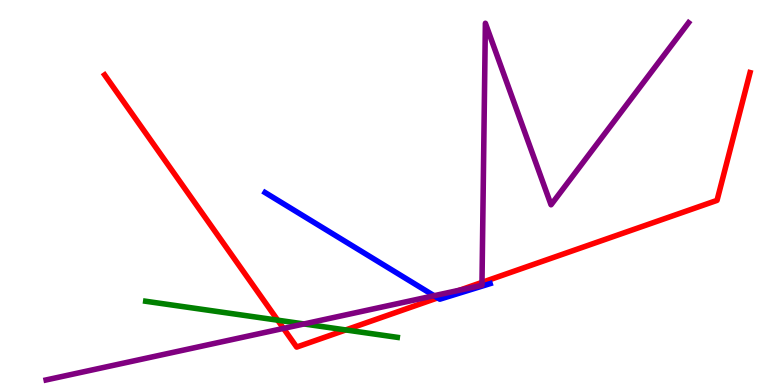[{'lines': ['blue', 'red'], 'intersections': [{'x': 5.65, 'y': 2.26}]}, {'lines': ['green', 'red'], 'intersections': [{'x': 3.58, 'y': 1.68}, {'x': 4.46, 'y': 1.43}]}, {'lines': ['purple', 'red'], 'intersections': [{'x': 3.66, 'y': 1.47}, {'x': 5.93, 'y': 2.46}, {'x': 6.22, 'y': 2.66}]}, {'lines': ['blue', 'green'], 'intersections': []}, {'lines': ['blue', 'purple'], 'intersections': [{'x': 5.6, 'y': 2.32}]}, {'lines': ['green', 'purple'], 'intersections': [{'x': 3.92, 'y': 1.59}]}]